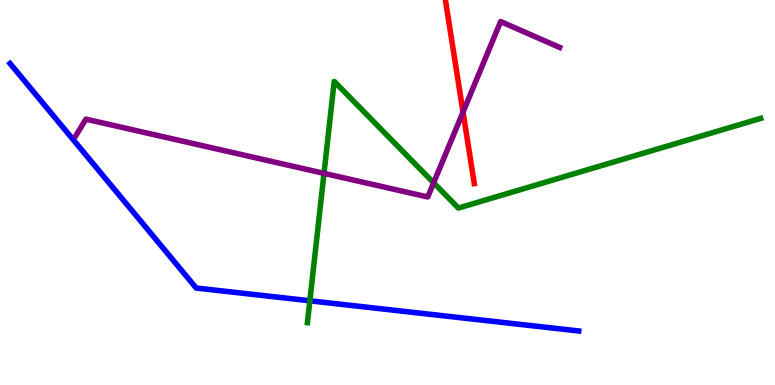[{'lines': ['blue', 'red'], 'intersections': []}, {'lines': ['green', 'red'], 'intersections': []}, {'lines': ['purple', 'red'], 'intersections': [{'x': 5.97, 'y': 7.09}]}, {'lines': ['blue', 'green'], 'intersections': [{'x': 4.0, 'y': 2.19}]}, {'lines': ['blue', 'purple'], 'intersections': []}, {'lines': ['green', 'purple'], 'intersections': [{'x': 4.18, 'y': 5.5}, {'x': 5.6, 'y': 5.25}]}]